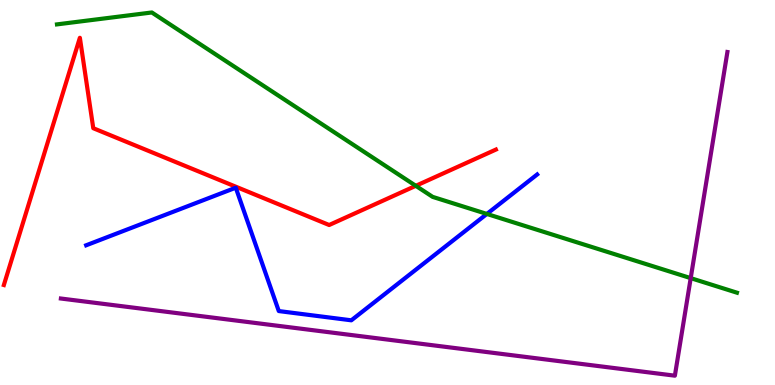[{'lines': ['blue', 'red'], 'intersections': []}, {'lines': ['green', 'red'], 'intersections': [{'x': 5.37, 'y': 5.17}]}, {'lines': ['purple', 'red'], 'intersections': []}, {'lines': ['blue', 'green'], 'intersections': [{'x': 6.28, 'y': 4.44}]}, {'lines': ['blue', 'purple'], 'intersections': []}, {'lines': ['green', 'purple'], 'intersections': [{'x': 8.91, 'y': 2.78}]}]